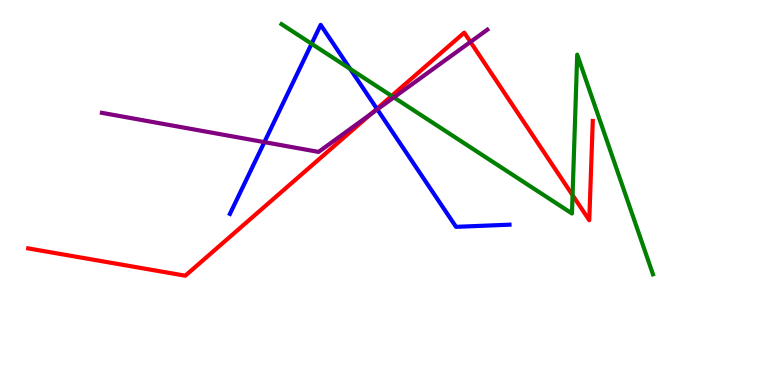[{'lines': ['blue', 'red'], 'intersections': [{'x': 4.86, 'y': 7.17}]}, {'lines': ['green', 'red'], 'intersections': [{'x': 5.05, 'y': 7.51}, {'x': 7.39, 'y': 4.93}]}, {'lines': ['purple', 'red'], 'intersections': [{'x': 4.79, 'y': 7.04}, {'x': 6.07, 'y': 8.91}]}, {'lines': ['blue', 'green'], 'intersections': [{'x': 4.02, 'y': 8.86}, {'x': 4.52, 'y': 8.21}]}, {'lines': ['blue', 'purple'], 'intersections': [{'x': 3.41, 'y': 6.31}, {'x': 4.87, 'y': 7.16}]}, {'lines': ['green', 'purple'], 'intersections': [{'x': 5.08, 'y': 7.47}]}]